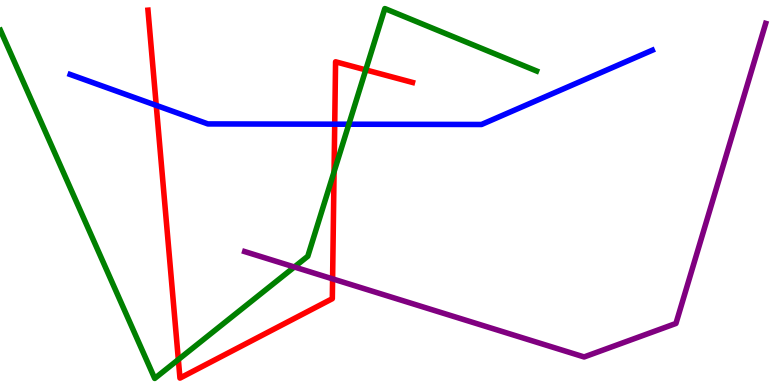[{'lines': ['blue', 'red'], 'intersections': [{'x': 2.02, 'y': 7.26}, {'x': 4.32, 'y': 6.77}]}, {'lines': ['green', 'red'], 'intersections': [{'x': 2.3, 'y': 0.661}, {'x': 4.31, 'y': 5.54}, {'x': 4.72, 'y': 8.18}]}, {'lines': ['purple', 'red'], 'intersections': [{'x': 4.29, 'y': 2.76}]}, {'lines': ['blue', 'green'], 'intersections': [{'x': 4.5, 'y': 6.77}]}, {'lines': ['blue', 'purple'], 'intersections': []}, {'lines': ['green', 'purple'], 'intersections': [{'x': 3.8, 'y': 3.07}]}]